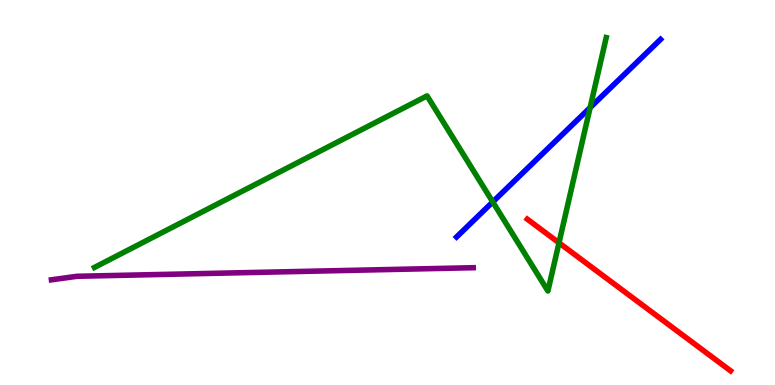[{'lines': ['blue', 'red'], 'intersections': []}, {'lines': ['green', 'red'], 'intersections': [{'x': 7.21, 'y': 3.69}]}, {'lines': ['purple', 'red'], 'intersections': []}, {'lines': ['blue', 'green'], 'intersections': [{'x': 6.36, 'y': 4.75}, {'x': 7.61, 'y': 7.2}]}, {'lines': ['blue', 'purple'], 'intersections': []}, {'lines': ['green', 'purple'], 'intersections': []}]